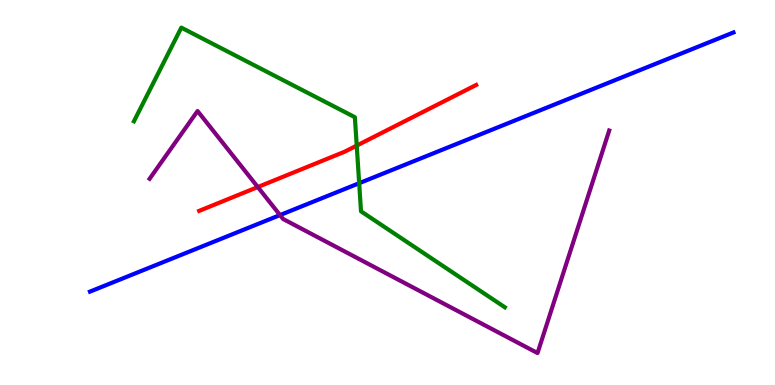[{'lines': ['blue', 'red'], 'intersections': []}, {'lines': ['green', 'red'], 'intersections': [{'x': 4.6, 'y': 6.22}]}, {'lines': ['purple', 'red'], 'intersections': [{'x': 3.33, 'y': 5.14}]}, {'lines': ['blue', 'green'], 'intersections': [{'x': 4.63, 'y': 5.24}]}, {'lines': ['blue', 'purple'], 'intersections': [{'x': 3.61, 'y': 4.41}]}, {'lines': ['green', 'purple'], 'intersections': []}]